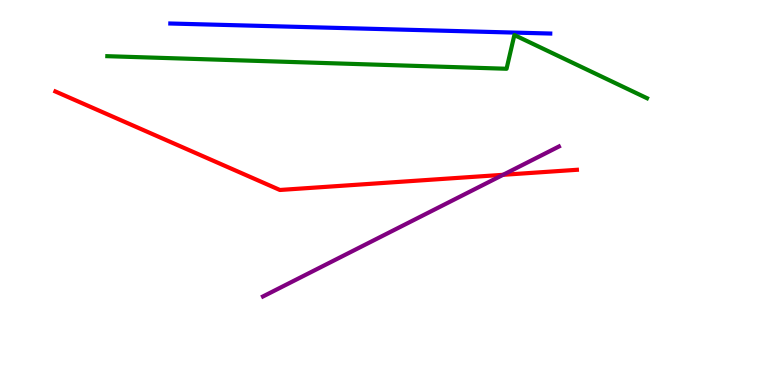[{'lines': ['blue', 'red'], 'intersections': []}, {'lines': ['green', 'red'], 'intersections': []}, {'lines': ['purple', 'red'], 'intersections': [{'x': 6.49, 'y': 5.46}]}, {'lines': ['blue', 'green'], 'intersections': []}, {'lines': ['blue', 'purple'], 'intersections': []}, {'lines': ['green', 'purple'], 'intersections': []}]